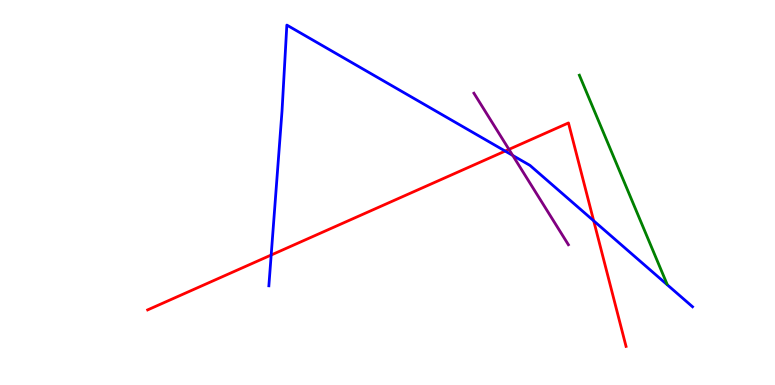[{'lines': ['blue', 'red'], 'intersections': [{'x': 3.5, 'y': 3.38}, {'x': 6.52, 'y': 6.08}, {'x': 7.66, 'y': 4.27}]}, {'lines': ['green', 'red'], 'intersections': []}, {'lines': ['purple', 'red'], 'intersections': [{'x': 6.57, 'y': 6.12}]}, {'lines': ['blue', 'green'], 'intersections': []}, {'lines': ['blue', 'purple'], 'intersections': [{'x': 6.62, 'y': 5.96}]}, {'lines': ['green', 'purple'], 'intersections': []}]